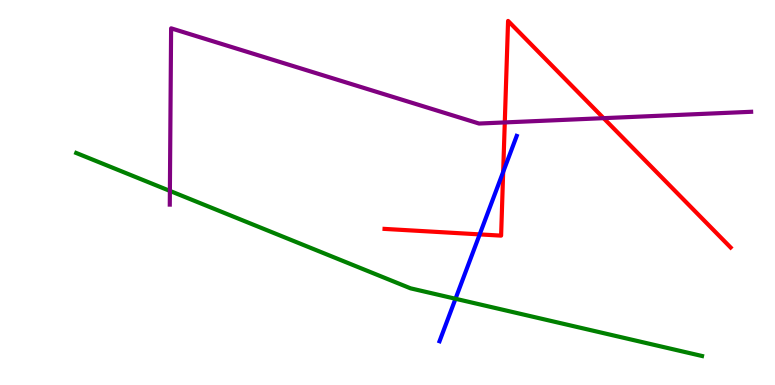[{'lines': ['blue', 'red'], 'intersections': [{'x': 6.19, 'y': 3.91}, {'x': 6.49, 'y': 5.53}]}, {'lines': ['green', 'red'], 'intersections': []}, {'lines': ['purple', 'red'], 'intersections': [{'x': 6.51, 'y': 6.82}, {'x': 7.79, 'y': 6.93}]}, {'lines': ['blue', 'green'], 'intersections': [{'x': 5.88, 'y': 2.24}]}, {'lines': ['blue', 'purple'], 'intersections': []}, {'lines': ['green', 'purple'], 'intersections': [{'x': 2.19, 'y': 5.04}]}]